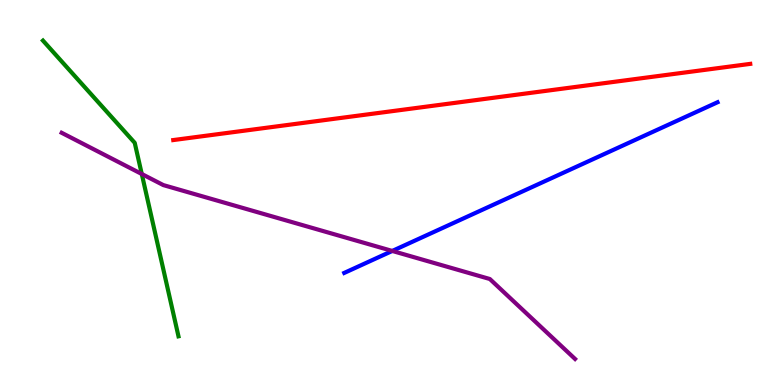[{'lines': ['blue', 'red'], 'intersections': []}, {'lines': ['green', 'red'], 'intersections': []}, {'lines': ['purple', 'red'], 'intersections': []}, {'lines': ['blue', 'green'], 'intersections': []}, {'lines': ['blue', 'purple'], 'intersections': [{'x': 5.06, 'y': 3.48}]}, {'lines': ['green', 'purple'], 'intersections': [{'x': 1.83, 'y': 5.48}]}]